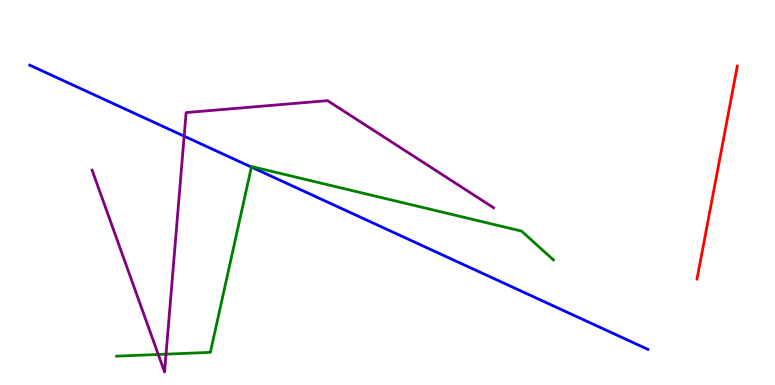[{'lines': ['blue', 'red'], 'intersections': []}, {'lines': ['green', 'red'], 'intersections': []}, {'lines': ['purple', 'red'], 'intersections': []}, {'lines': ['blue', 'green'], 'intersections': [{'x': 3.24, 'y': 5.66}]}, {'lines': ['blue', 'purple'], 'intersections': [{'x': 2.38, 'y': 6.46}]}, {'lines': ['green', 'purple'], 'intersections': [{'x': 2.04, 'y': 0.793}, {'x': 2.14, 'y': 0.801}]}]